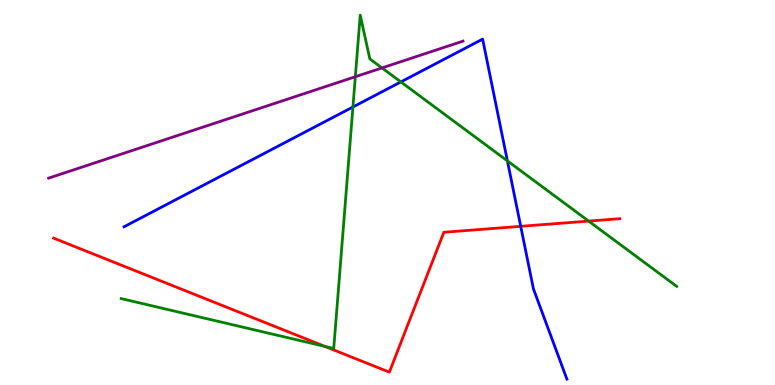[{'lines': ['blue', 'red'], 'intersections': [{'x': 6.72, 'y': 4.12}]}, {'lines': ['green', 'red'], 'intersections': [{'x': 4.19, 'y': 1.0}, {'x': 7.6, 'y': 4.26}]}, {'lines': ['purple', 'red'], 'intersections': []}, {'lines': ['blue', 'green'], 'intersections': [{'x': 4.55, 'y': 7.22}, {'x': 5.17, 'y': 7.87}, {'x': 6.55, 'y': 5.82}]}, {'lines': ['blue', 'purple'], 'intersections': []}, {'lines': ['green', 'purple'], 'intersections': [{'x': 4.58, 'y': 8.01}, {'x': 4.93, 'y': 8.24}]}]